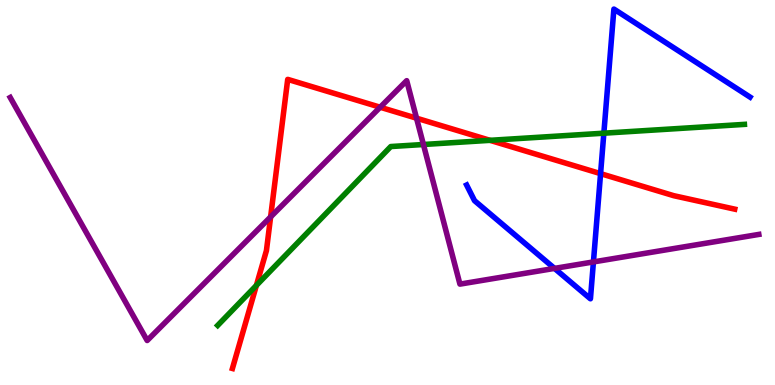[{'lines': ['blue', 'red'], 'intersections': [{'x': 7.75, 'y': 5.49}]}, {'lines': ['green', 'red'], 'intersections': [{'x': 3.31, 'y': 2.59}, {'x': 6.32, 'y': 6.36}]}, {'lines': ['purple', 'red'], 'intersections': [{'x': 3.49, 'y': 4.37}, {'x': 4.91, 'y': 7.21}, {'x': 5.37, 'y': 6.93}]}, {'lines': ['blue', 'green'], 'intersections': [{'x': 7.79, 'y': 6.54}]}, {'lines': ['blue', 'purple'], 'intersections': [{'x': 7.16, 'y': 3.03}, {'x': 7.66, 'y': 3.2}]}, {'lines': ['green', 'purple'], 'intersections': [{'x': 5.46, 'y': 6.25}]}]